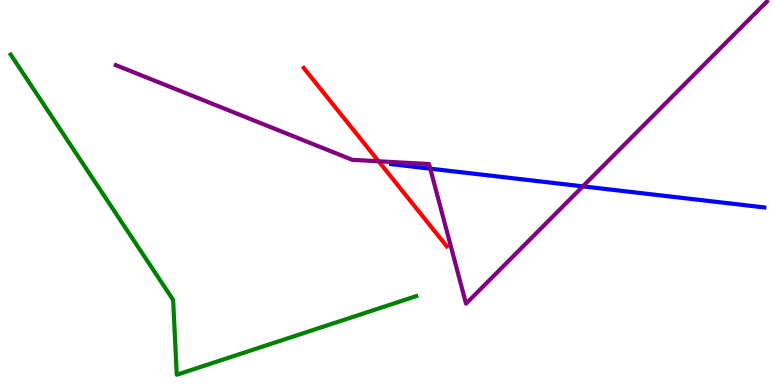[{'lines': ['blue', 'red'], 'intersections': []}, {'lines': ['green', 'red'], 'intersections': []}, {'lines': ['purple', 'red'], 'intersections': [{'x': 4.88, 'y': 5.81}]}, {'lines': ['blue', 'green'], 'intersections': []}, {'lines': ['blue', 'purple'], 'intersections': [{'x': 5.55, 'y': 5.62}, {'x': 7.52, 'y': 5.16}]}, {'lines': ['green', 'purple'], 'intersections': []}]